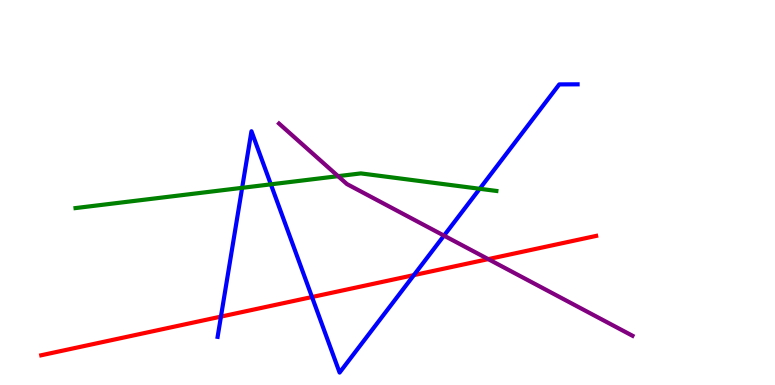[{'lines': ['blue', 'red'], 'intersections': [{'x': 2.85, 'y': 1.78}, {'x': 4.03, 'y': 2.29}, {'x': 5.34, 'y': 2.85}]}, {'lines': ['green', 'red'], 'intersections': []}, {'lines': ['purple', 'red'], 'intersections': [{'x': 6.3, 'y': 3.27}]}, {'lines': ['blue', 'green'], 'intersections': [{'x': 3.12, 'y': 5.12}, {'x': 3.49, 'y': 5.21}, {'x': 6.19, 'y': 5.1}]}, {'lines': ['blue', 'purple'], 'intersections': [{'x': 5.73, 'y': 3.88}]}, {'lines': ['green', 'purple'], 'intersections': [{'x': 4.36, 'y': 5.42}]}]